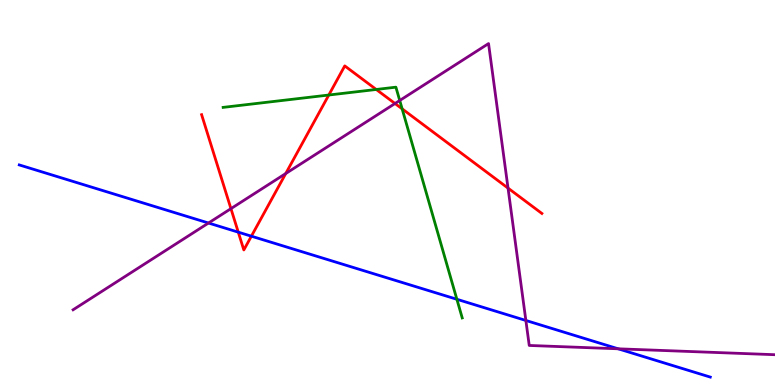[{'lines': ['blue', 'red'], 'intersections': [{'x': 3.07, 'y': 3.97}, {'x': 3.24, 'y': 3.87}]}, {'lines': ['green', 'red'], 'intersections': [{'x': 4.24, 'y': 7.53}, {'x': 4.85, 'y': 7.68}, {'x': 5.19, 'y': 7.17}]}, {'lines': ['purple', 'red'], 'intersections': [{'x': 2.98, 'y': 4.58}, {'x': 3.69, 'y': 5.49}, {'x': 5.1, 'y': 7.31}, {'x': 6.56, 'y': 5.11}]}, {'lines': ['blue', 'green'], 'intersections': [{'x': 5.9, 'y': 2.23}]}, {'lines': ['blue', 'purple'], 'intersections': [{'x': 2.69, 'y': 4.21}, {'x': 6.79, 'y': 1.68}, {'x': 7.98, 'y': 0.94}]}, {'lines': ['green', 'purple'], 'intersections': [{'x': 5.16, 'y': 7.39}]}]